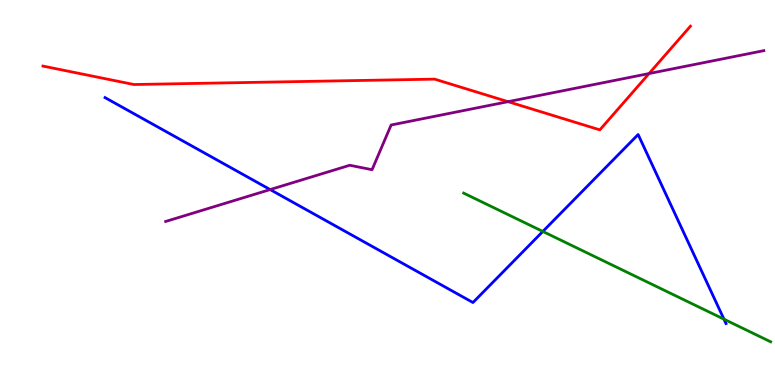[{'lines': ['blue', 'red'], 'intersections': []}, {'lines': ['green', 'red'], 'intersections': []}, {'lines': ['purple', 'red'], 'intersections': [{'x': 6.56, 'y': 7.36}, {'x': 8.37, 'y': 8.09}]}, {'lines': ['blue', 'green'], 'intersections': [{'x': 7.0, 'y': 3.99}, {'x': 9.34, 'y': 1.71}]}, {'lines': ['blue', 'purple'], 'intersections': [{'x': 3.49, 'y': 5.08}]}, {'lines': ['green', 'purple'], 'intersections': []}]